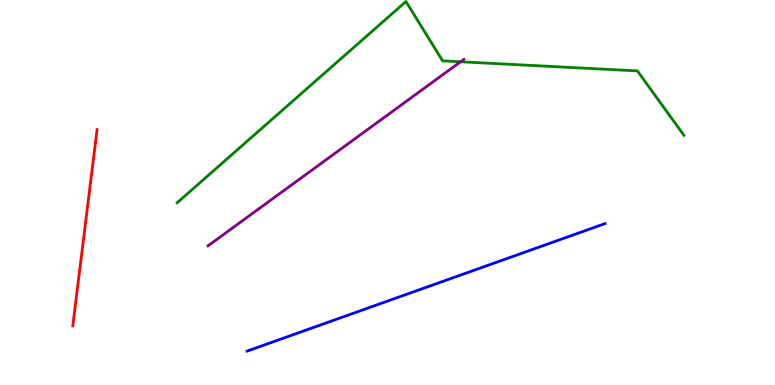[{'lines': ['blue', 'red'], 'intersections': []}, {'lines': ['green', 'red'], 'intersections': []}, {'lines': ['purple', 'red'], 'intersections': []}, {'lines': ['blue', 'green'], 'intersections': []}, {'lines': ['blue', 'purple'], 'intersections': []}, {'lines': ['green', 'purple'], 'intersections': [{'x': 5.94, 'y': 8.4}]}]